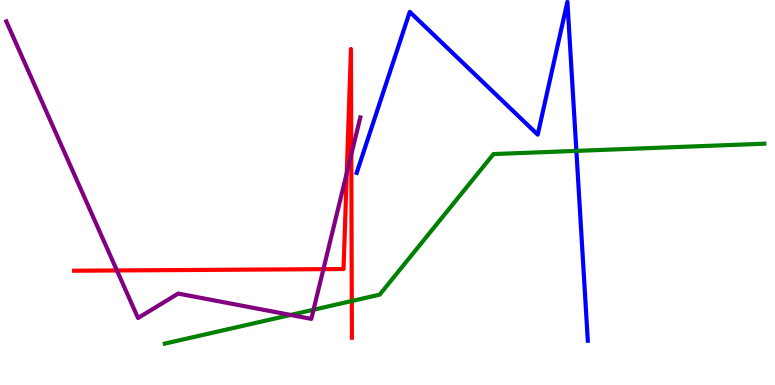[{'lines': ['blue', 'red'], 'intersections': []}, {'lines': ['green', 'red'], 'intersections': [{'x': 4.54, 'y': 2.18}]}, {'lines': ['purple', 'red'], 'intersections': [{'x': 1.51, 'y': 2.98}, {'x': 4.17, 'y': 3.01}, {'x': 4.47, 'y': 5.5}, {'x': 4.53, 'y': 5.99}]}, {'lines': ['blue', 'green'], 'intersections': [{'x': 7.44, 'y': 6.08}]}, {'lines': ['blue', 'purple'], 'intersections': []}, {'lines': ['green', 'purple'], 'intersections': [{'x': 3.75, 'y': 1.82}, {'x': 4.05, 'y': 1.95}]}]